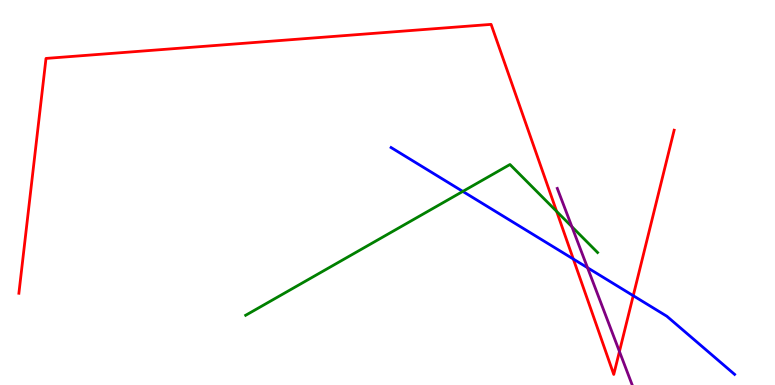[{'lines': ['blue', 'red'], 'intersections': [{'x': 7.4, 'y': 3.27}, {'x': 8.17, 'y': 2.32}]}, {'lines': ['green', 'red'], 'intersections': [{'x': 7.18, 'y': 4.51}]}, {'lines': ['purple', 'red'], 'intersections': [{'x': 7.99, 'y': 0.871}]}, {'lines': ['blue', 'green'], 'intersections': [{'x': 5.97, 'y': 5.03}]}, {'lines': ['blue', 'purple'], 'intersections': [{'x': 7.58, 'y': 3.05}]}, {'lines': ['green', 'purple'], 'intersections': [{'x': 7.38, 'y': 4.11}]}]